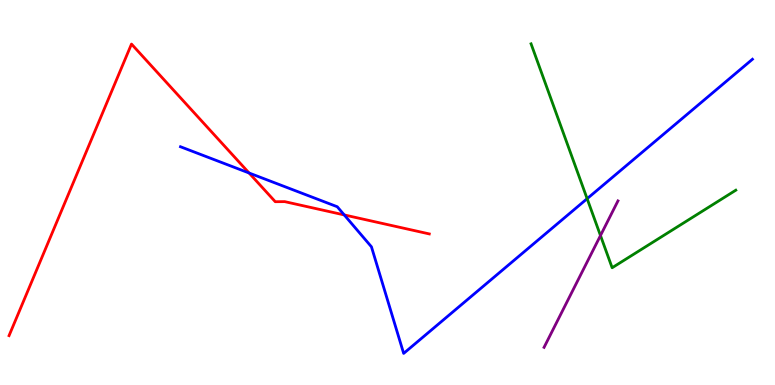[{'lines': ['blue', 'red'], 'intersections': [{'x': 3.21, 'y': 5.51}, {'x': 4.44, 'y': 4.42}]}, {'lines': ['green', 'red'], 'intersections': []}, {'lines': ['purple', 'red'], 'intersections': []}, {'lines': ['blue', 'green'], 'intersections': [{'x': 7.58, 'y': 4.84}]}, {'lines': ['blue', 'purple'], 'intersections': []}, {'lines': ['green', 'purple'], 'intersections': [{'x': 7.75, 'y': 3.88}]}]